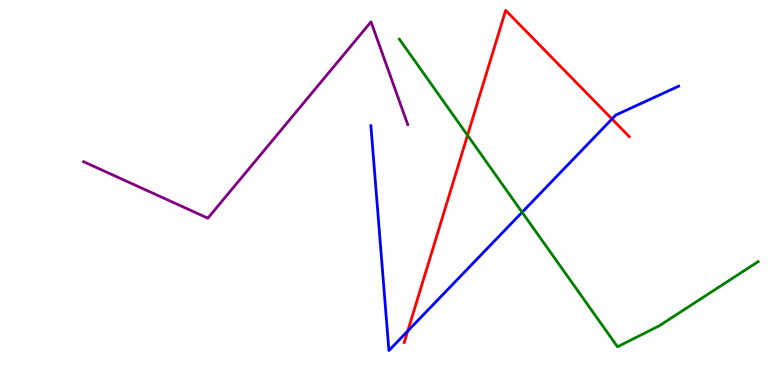[{'lines': ['blue', 'red'], 'intersections': [{'x': 5.26, 'y': 1.4}, {'x': 7.9, 'y': 6.91}]}, {'lines': ['green', 'red'], 'intersections': [{'x': 6.03, 'y': 6.49}]}, {'lines': ['purple', 'red'], 'intersections': []}, {'lines': ['blue', 'green'], 'intersections': [{'x': 6.74, 'y': 4.49}]}, {'lines': ['blue', 'purple'], 'intersections': []}, {'lines': ['green', 'purple'], 'intersections': []}]